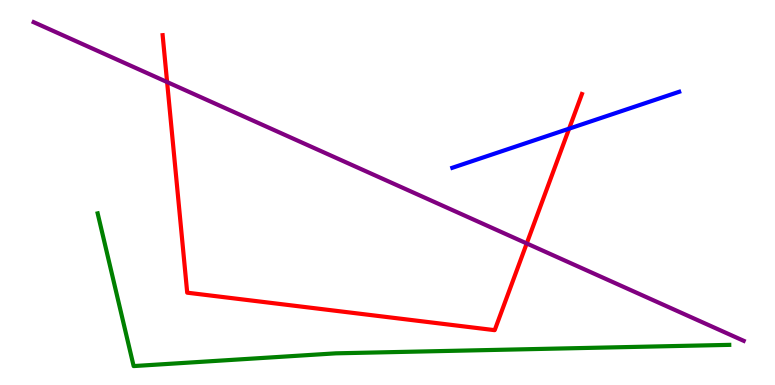[{'lines': ['blue', 'red'], 'intersections': [{'x': 7.34, 'y': 6.66}]}, {'lines': ['green', 'red'], 'intersections': []}, {'lines': ['purple', 'red'], 'intersections': [{'x': 2.16, 'y': 7.87}, {'x': 6.8, 'y': 3.68}]}, {'lines': ['blue', 'green'], 'intersections': []}, {'lines': ['blue', 'purple'], 'intersections': []}, {'lines': ['green', 'purple'], 'intersections': []}]